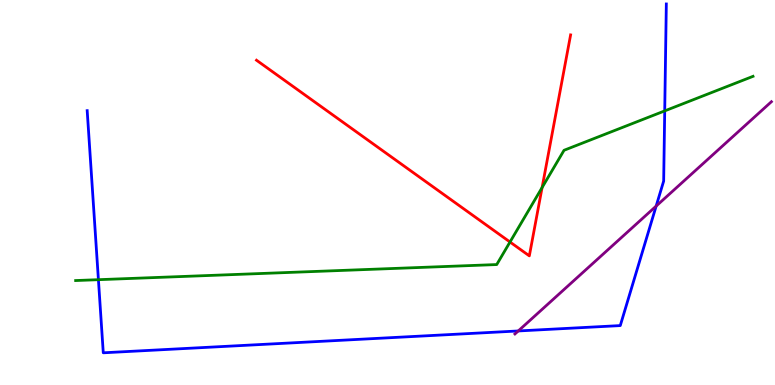[{'lines': ['blue', 'red'], 'intersections': []}, {'lines': ['green', 'red'], 'intersections': [{'x': 6.58, 'y': 3.71}, {'x': 6.99, 'y': 5.13}]}, {'lines': ['purple', 'red'], 'intersections': []}, {'lines': ['blue', 'green'], 'intersections': [{'x': 1.27, 'y': 2.74}, {'x': 8.58, 'y': 7.12}]}, {'lines': ['blue', 'purple'], 'intersections': [{'x': 6.69, 'y': 1.4}, {'x': 8.47, 'y': 4.65}]}, {'lines': ['green', 'purple'], 'intersections': []}]